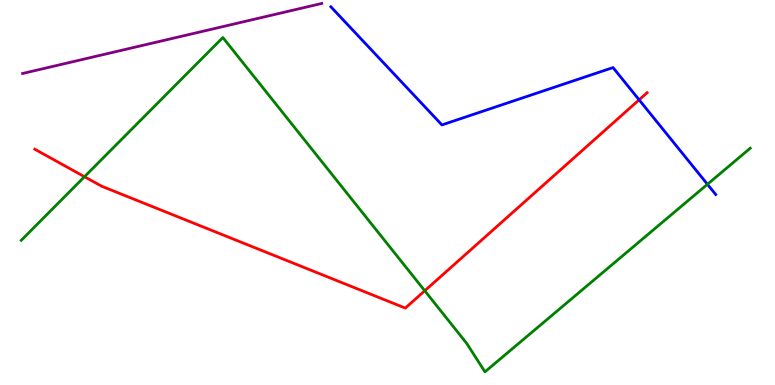[{'lines': ['blue', 'red'], 'intersections': [{'x': 8.25, 'y': 7.41}]}, {'lines': ['green', 'red'], 'intersections': [{'x': 1.09, 'y': 5.41}, {'x': 5.48, 'y': 2.45}]}, {'lines': ['purple', 'red'], 'intersections': []}, {'lines': ['blue', 'green'], 'intersections': [{'x': 9.13, 'y': 5.21}]}, {'lines': ['blue', 'purple'], 'intersections': []}, {'lines': ['green', 'purple'], 'intersections': []}]